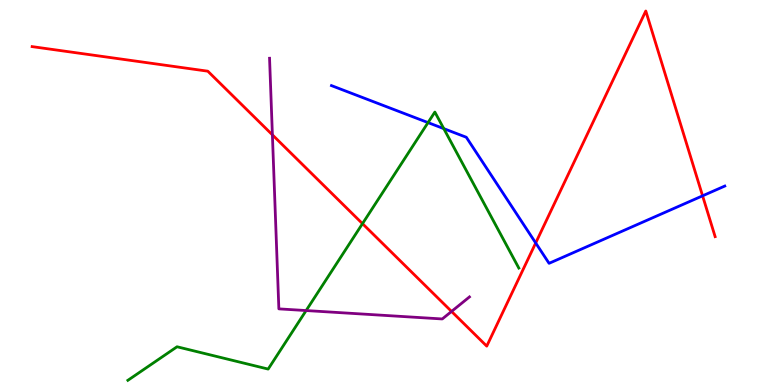[{'lines': ['blue', 'red'], 'intersections': [{'x': 6.91, 'y': 3.69}, {'x': 9.07, 'y': 4.91}]}, {'lines': ['green', 'red'], 'intersections': [{'x': 4.68, 'y': 4.19}]}, {'lines': ['purple', 'red'], 'intersections': [{'x': 3.51, 'y': 6.5}, {'x': 5.83, 'y': 1.91}]}, {'lines': ['blue', 'green'], 'intersections': [{'x': 5.52, 'y': 6.82}, {'x': 5.73, 'y': 6.66}]}, {'lines': ['blue', 'purple'], 'intersections': []}, {'lines': ['green', 'purple'], 'intersections': [{'x': 3.95, 'y': 1.93}]}]